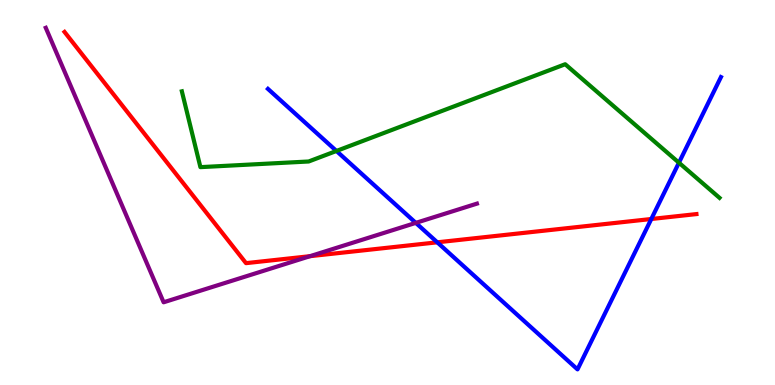[{'lines': ['blue', 'red'], 'intersections': [{'x': 5.64, 'y': 3.71}, {'x': 8.4, 'y': 4.31}]}, {'lines': ['green', 'red'], 'intersections': []}, {'lines': ['purple', 'red'], 'intersections': [{'x': 4.0, 'y': 3.35}]}, {'lines': ['blue', 'green'], 'intersections': [{'x': 4.34, 'y': 6.08}, {'x': 8.76, 'y': 5.77}]}, {'lines': ['blue', 'purple'], 'intersections': [{'x': 5.37, 'y': 4.21}]}, {'lines': ['green', 'purple'], 'intersections': []}]